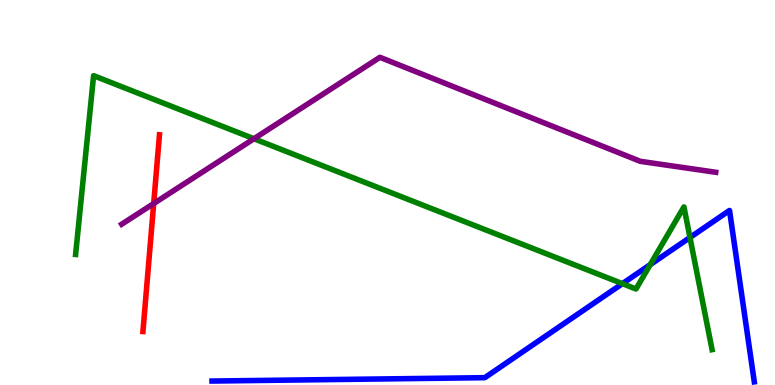[{'lines': ['blue', 'red'], 'intersections': []}, {'lines': ['green', 'red'], 'intersections': []}, {'lines': ['purple', 'red'], 'intersections': [{'x': 1.98, 'y': 4.71}]}, {'lines': ['blue', 'green'], 'intersections': [{'x': 8.03, 'y': 2.63}, {'x': 8.39, 'y': 3.13}, {'x': 8.9, 'y': 3.83}]}, {'lines': ['blue', 'purple'], 'intersections': []}, {'lines': ['green', 'purple'], 'intersections': [{'x': 3.28, 'y': 6.4}]}]